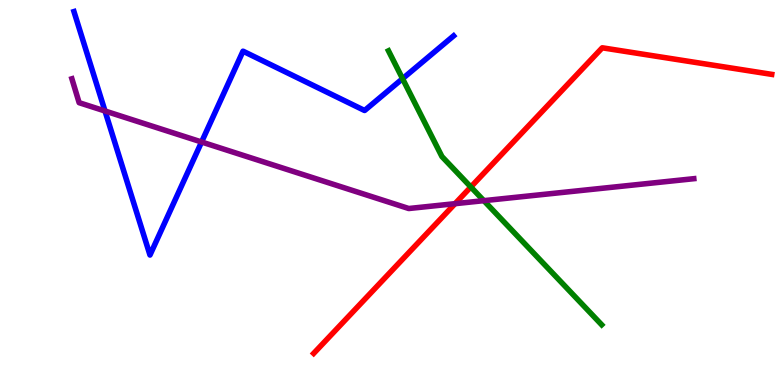[{'lines': ['blue', 'red'], 'intersections': []}, {'lines': ['green', 'red'], 'intersections': [{'x': 6.08, 'y': 5.14}]}, {'lines': ['purple', 'red'], 'intersections': [{'x': 5.87, 'y': 4.71}]}, {'lines': ['blue', 'green'], 'intersections': [{'x': 5.19, 'y': 7.96}]}, {'lines': ['blue', 'purple'], 'intersections': [{'x': 1.35, 'y': 7.12}, {'x': 2.6, 'y': 6.31}]}, {'lines': ['green', 'purple'], 'intersections': [{'x': 6.24, 'y': 4.79}]}]